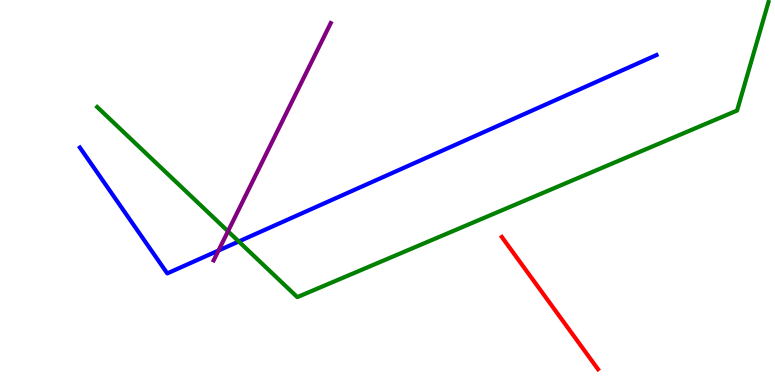[{'lines': ['blue', 'red'], 'intersections': []}, {'lines': ['green', 'red'], 'intersections': []}, {'lines': ['purple', 'red'], 'intersections': []}, {'lines': ['blue', 'green'], 'intersections': [{'x': 3.08, 'y': 3.73}]}, {'lines': ['blue', 'purple'], 'intersections': [{'x': 2.82, 'y': 3.49}]}, {'lines': ['green', 'purple'], 'intersections': [{'x': 2.94, 'y': 3.99}]}]